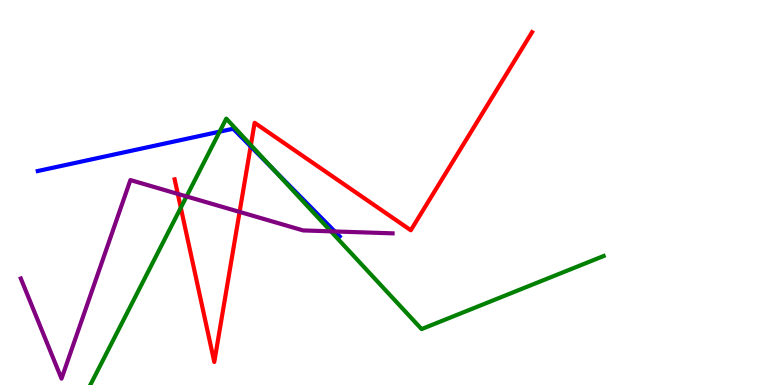[{'lines': ['blue', 'red'], 'intersections': [{'x': 3.23, 'y': 6.2}]}, {'lines': ['green', 'red'], 'intersections': [{'x': 2.33, 'y': 4.6}, {'x': 3.24, 'y': 6.23}]}, {'lines': ['purple', 'red'], 'intersections': [{'x': 2.29, 'y': 4.96}, {'x': 3.09, 'y': 4.5}]}, {'lines': ['blue', 'green'], 'intersections': [{'x': 2.83, 'y': 6.58}, {'x': 3.53, 'y': 5.6}]}, {'lines': ['blue', 'purple'], 'intersections': [{'x': 4.32, 'y': 3.99}]}, {'lines': ['green', 'purple'], 'intersections': [{'x': 2.41, 'y': 4.9}, {'x': 4.27, 'y': 3.99}]}]